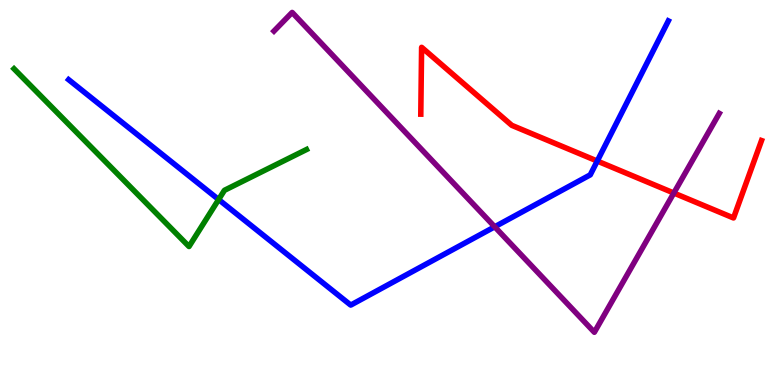[{'lines': ['blue', 'red'], 'intersections': [{'x': 7.71, 'y': 5.82}]}, {'lines': ['green', 'red'], 'intersections': []}, {'lines': ['purple', 'red'], 'intersections': [{'x': 8.69, 'y': 4.99}]}, {'lines': ['blue', 'green'], 'intersections': [{'x': 2.82, 'y': 4.82}]}, {'lines': ['blue', 'purple'], 'intersections': [{'x': 6.38, 'y': 4.11}]}, {'lines': ['green', 'purple'], 'intersections': []}]